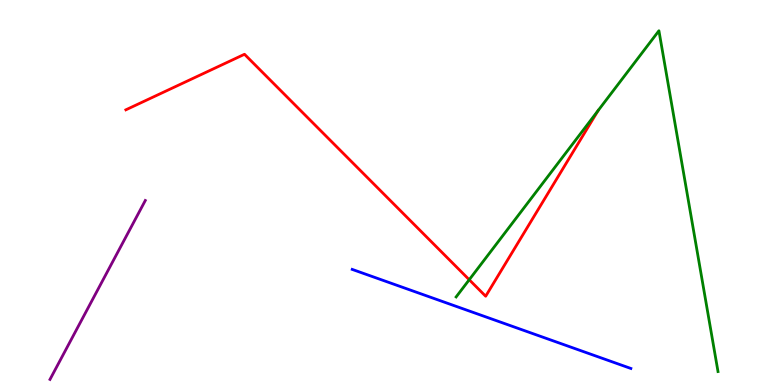[{'lines': ['blue', 'red'], 'intersections': []}, {'lines': ['green', 'red'], 'intersections': [{'x': 6.05, 'y': 2.73}, {'x': 7.72, 'y': 7.13}]}, {'lines': ['purple', 'red'], 'intersections': []}, {'lines': ['blue', 'green'], 'intersections': []}, {'lines': ['blue', 'purple'], 'intersections': []}, {'lines': ['green', 'purple'], 'intersections': []}]